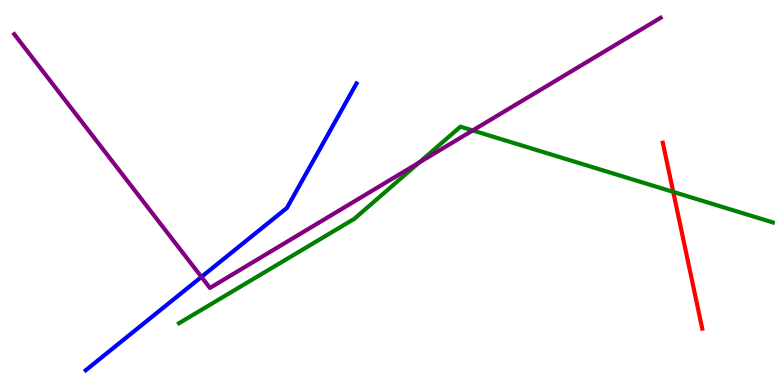[{'lines': ['blue', 'red'], 'intersections': []}, {'lines': ['green', 'red'], 'intersections': [{'x': 8.69, 'y': 5.02}]}, {'lines': ['purple', 'red'], 'intersections': []}, {'lines': ['blue', 'green'], 'intersections': []}, {'lines': ['blue', 'purple'], 'intersections': [{'x': 2.6, 'y': 2.81}]}, {'lines': ['green', 'purple'], 'intersections': [{'x': 5.41, 'y': 5.78}, {'x': 6.1, 'y': 6.61}]}]